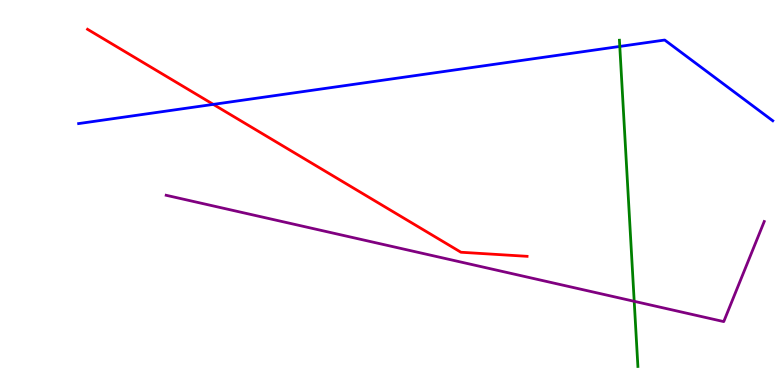[{'lines': ['blue', 'red'], 'intersections': [{'x': 2.75, 'y': 7.29}]}, {'lines': ['green', 'red'], 'intersections': []}, {'lines': ['purple', 'red'], 'intersections': []}, {'lines': ['blue', 'green'], 'intersections': [{'x': 8.0, 'y': 8.79}]}, {'lines': ['blue', 'purple'], 'intersections': []}, {'lines': ['green', 'purple'], 'intersections': [{'x': 8.18, 'y': 2.17}]}]